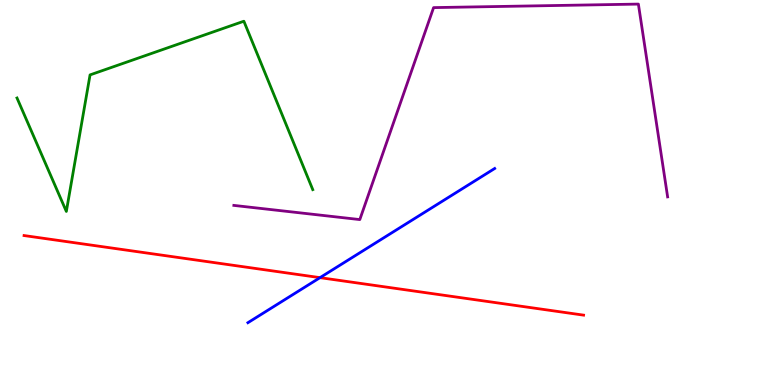[{'lines': ['blue', 'red'], 'intersections': [{'x': 4.13, 'y': 2.79}]}, {'lines': ['green', 'red'], 'intersections': []}, {'lines': ['purple', 'red'], 'intersections': []}, {'lines': ['blue', 'green'], 'intersections': []}, {'lines': ['blue', 'purple'], 'intersections': []}, {'lines': ['green', 'purple'], 'intersections': []}]